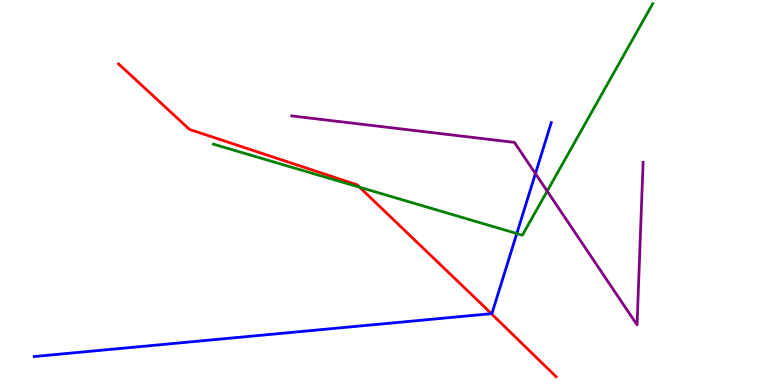[{'lines': ['blue', 'red'], 'intersections': [{'x': 6.34, 'y': 1.85}]}, {'lines': ['green', 'red'], 'intersections': [{'x': 4.64, 'y': 5.14}]}, {'lines': ['purple', 'red'], 'intersections': []}, {'lines': ['blue', 'green'], 'intersections': [{'x': 6.67, 'y': 3.93}]}, {'lines': ['blue', 'purple'], 'intersections': [{'x': 6.91, 'y': 5.49}]}, {'lines': ['green', 'purple'], 'intersections': [{'x': 7.06, 'y': 5.04}]}]